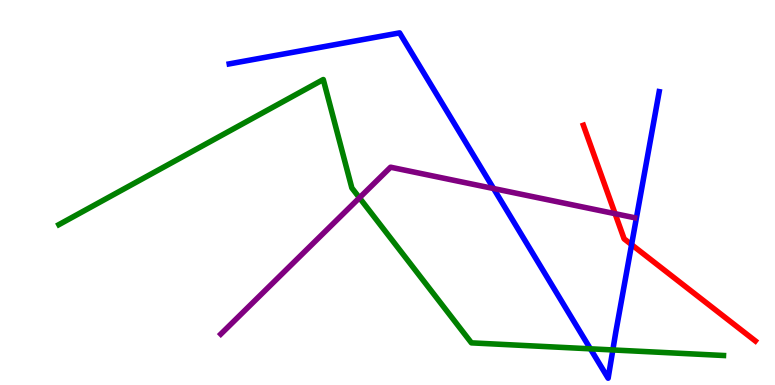[{'lines': ['blue', 'red'], 'intersections': [{'x': 8.15, 'y': 3.65}]}, {'lines': ['green', 'red'], 'intersections': []}, {'lines': ['purple', 'red'], 'intersections': [{'x': 7.94, 'y': 4.45}]}, {'lines': ['blue', 'green'], 'intersections': [{'x': 7.62, 'y': 0.94}, {'x': 7.91, 'y': 0.91}]}, {'lines': ['blue', 'purple'], 'intersections': [{'x': 6.37, 'y': 5.1}]}, {'lines': ['green', 'purple'], 'intersections': [{'x': 4.64, 'y': 4.86}]}]